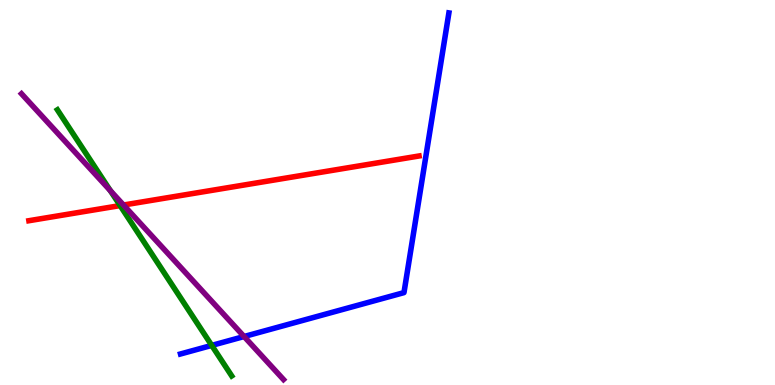[{'lines': ['blue', 'red'], 'intersections': []}, {'lines': ['green', 'red'], 'intersections': [{'x': 1.55, 'y': 4.66}]}, {'lines': ['purple', 'red'], 'intersections': [{'x': 1.59, 'y': 4.67}]}, {'lines': ['blue', 'green'], 'intersections': [{'x': 2.73, 'y': 1.03}]}, {'lines': ['blue', 'purple'], 'intersections': [{'x': 3.15, 'y': 1.26}]}, {'lines': ['green', 'purple'], 'intersections': [{'x': 1.42, 'y': 5.05}]}]